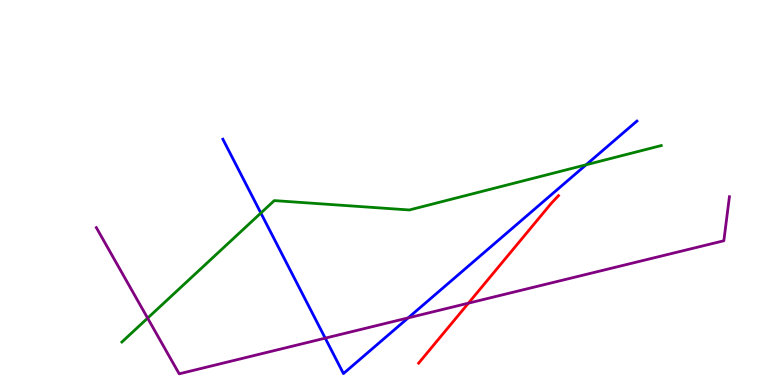[{'lines': ['blue', 'red'], 'intersections': []}, {'lines': ['green', 'red'], 'intersections': []}, {'lines': ['purple', 'red'], 'intersections': [{'x': 6.04, 'y': 2.13}]}, {'lines': ['blue', 'green'], 'intersections': [{'x': 3.37, 'y': 4.47}, {'x': 7.56, 'y': 5.72}]}, {'lines': ['blue', 'purple'], 'intersections': [{'x': 4.2, 'y': 1.22}, {'x': 5.27, 'y': 1.74}]}, {'lines': ['green', 'purple'], 'intersections': [{'x': 1.9, 'y': 1.74}]}]